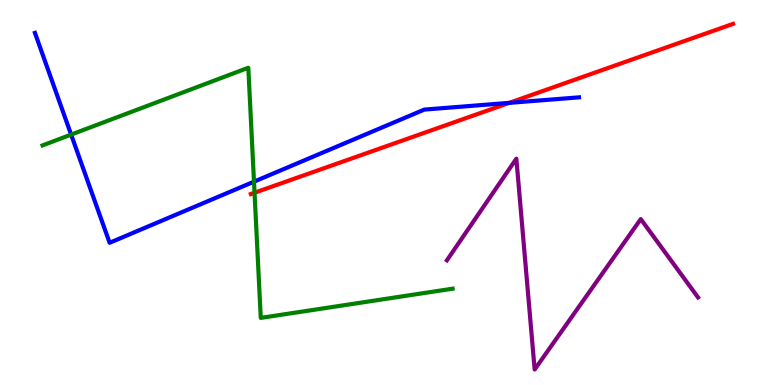[{'lines': ['blue', 'red'], 'intersections': [{'x': 6.57, 'y': 7.33}]}, {'lines': ['green', 'red'], 'intersections': [{'x': 3.28, 'y': 4.99}]}, {'lines': ['purple', 'red'], 'intersections': []}, {'lines': ['blue', 'green'], 'intersections': [{'x': 0.918, 'y': 6.5}, {'x': 3.28, 'y': 5.28}]}, {'lines': ['blue', 'purple'], 'intersections': []}, {'lines': ['green', 'purple'], 'intersections': []}]